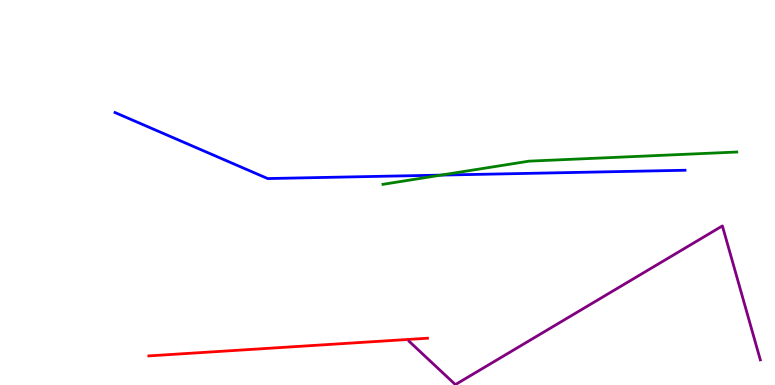[{'lines': ['blue', 'red'], 'intersections': []}, {'lines': ['green', 'red'], 'intersections': []}, {'lines': ['purple', 'red'], 'intersections': []}, {'lines': ['blue', 'green'], 'intersections': [{'x': 5.69, 'y': 5.45}]}, {'lines': ['blue', 'purple'], 'intersections': []}, {'lines': ['green', 'purple'], 'intersections': []}]